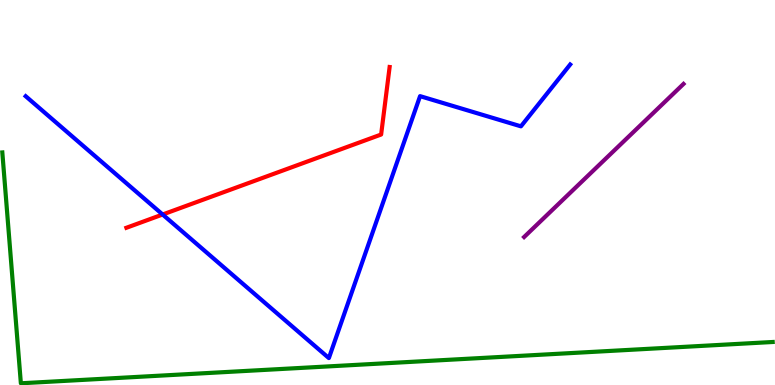[{'lines': ['blue', 'red'], 'intersections': [{'x': 2.1, 'y': 4.43}]}, {'lines': ['green', 'red'], 'intersections': []}, {'lines': ['purple', 'red'], 'intersections': []}, {'lines': ['blue', 'green'], 'intersections': []}, {'lines': ['blue', 'purple'], 'intersections': []}, {'lines': ['green', 'purple'], 'intersections': []}]